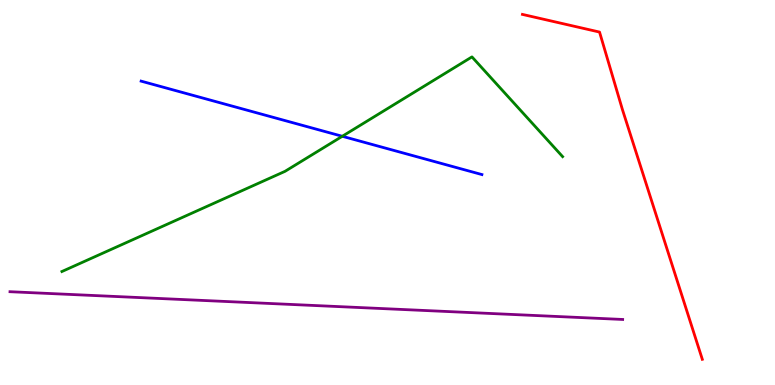[{'lines': ['blue', 'red'], 'intersections': []}, {'lines': ['green', 'red'], 'intersections': []}, {'lines': ['purple', 'red'], 'intersections': []}, {'lines': ['blue', 'green'], 'intersections': [{'x': 4.42, 'y': 6.46}]}, {'lines': ['blue', 'purple'], 'intersections': []}, {'lines': ['green', 'purple'], 'intersections': []}]